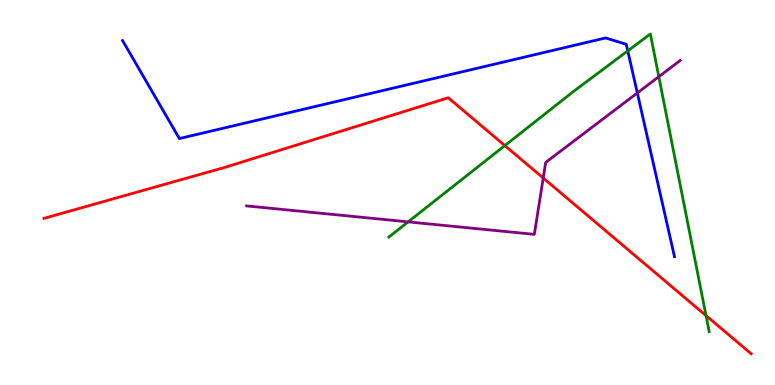[{'lines': ['blue', 'red'], 'intersections': []}, {'lines': ['green', 'red'], 'intersections': [{'x': 6.51, 'y': 6.22}, {'x': 9.11, 'y': 1.8}]}, {'lines': ['purple', 'red'], 'intersections': [{'x': 7.01, 'y': 5.38}]}, {'lines': ['blue', 'green'], 'intersections': [{'x': 8.1, 'y': 8.68}]}, {'lines': ['blue', 'purple'], 'intersections': [{'x': 8.22, 'y': 7.59}]}, {'lines': ['green', 'purple'], 'intersections': [{'x': 5.27, 'y': 4.24}, {'x': 8.5, 'y': 8.01}]}]